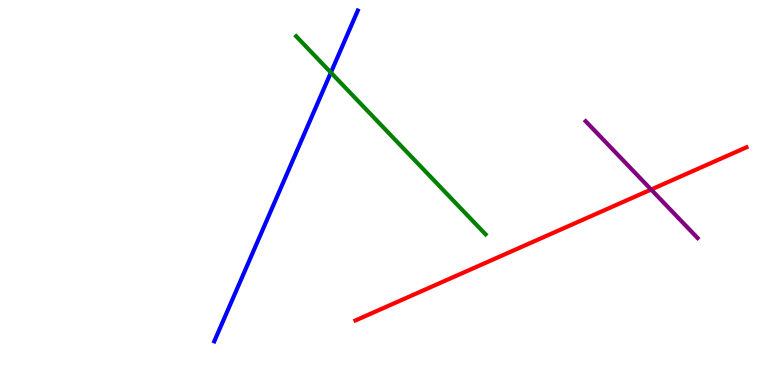[{'lines': ['blue', 'red'], 'intersections': []}, {'lines': ['green', 'red'], 'intersections': []}, {'lines': ['purple', 'red'], 'intersections': [{'x': 8.4, 'y': 5.08}]}, {'lines': ['blue', 'green'], 'intersections': [{'x': 4.27, 'y': 8.12}]}, {'lines': ['blue', 'purple'], 'intersections': []}, {'lines': ['green', 'purple'], 'intersections': []}]